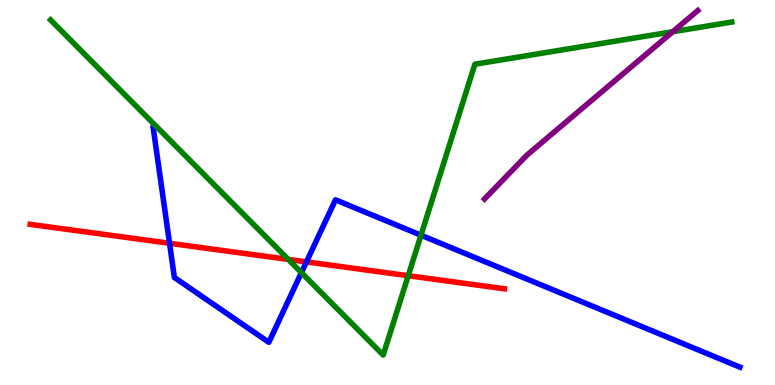[{'lines': ['blue', 'red'], 'intersections': [{'x': 2.19, 'y': 3.68}, {'x': 3.95, 'y': 3.2}]}, {'lines': ['green', 'red'], 'intersections': [{'x': 3.72, 'y': 3.26}, {'x': 5.27, 'y': 2.84}]}, {'lines': ['purple', 'red'], 'intersections': []}, {'lines': ['blue', 'green'], 'intersections': [{'x': 3.89, 'y': 2.92}, {'x': 5.43, 'y': 3.89}]}, {'lines': ['blue', 'purple'], 'intersections': []}, {'lines': ['green', 'purple'], 'intersections': [{'x': 8.68, 'y': 9.18}]}]